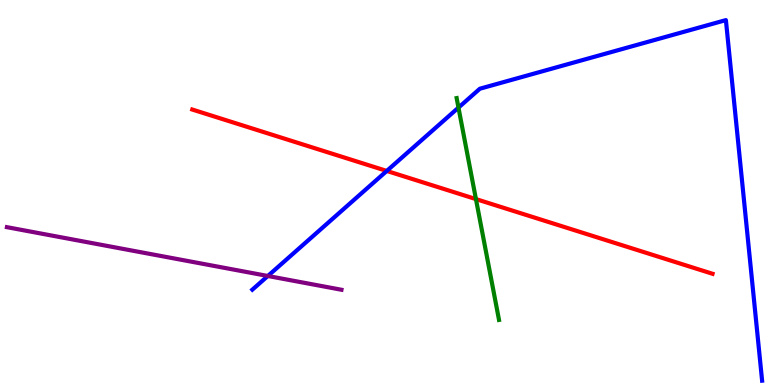[{'lines': ['blue', 'red'], 'intersections': [{'x': 4.99, 'y': 5.56}]}, {'lines': ['green', 'red'], 'intersections': [{'x': 6.14, 'y': 4.83}]}, {'lines': ['purple', 'red'], 'intersections': []}, {'lines': ['blue', 'green'], 'intersections': [{'x': 5.92, 'y': 7.2}]}, {'lines': ['blue', 'purple'], 'intersections': [{'x': 3.46, 'y': 2.83}]}, {'lines': ['green', 'purple'], 'intersections': []}]